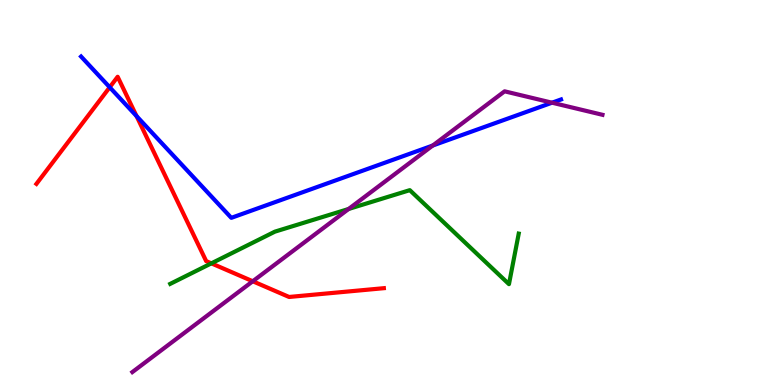[{'lines': ['blue', 'red'], 'intersections': [{'x': 1.42, 'y': 7.73}, {'x': 1.76, 'y': 6.99}]}, {'lines': ['green', 'red'], 'intersections': [{'x': 2.73, 'y': 3.16}]}, {'lines': ['purple', 'red'], 'intersections': [{'x': 3.26, 'y': 2.69}]}, {'lines': ['blue', 'green'], 'intersections': []}, {'lines': ['blue', 'purple'], 'intersections': [{'x': 5.58, 'y': 6.22}, {'x': 7.12, 'y': 7.33}]}, {'lines': ['green', 'purple'], 'intersections': [{'x': 4.5, 'y': 4.57}]}]